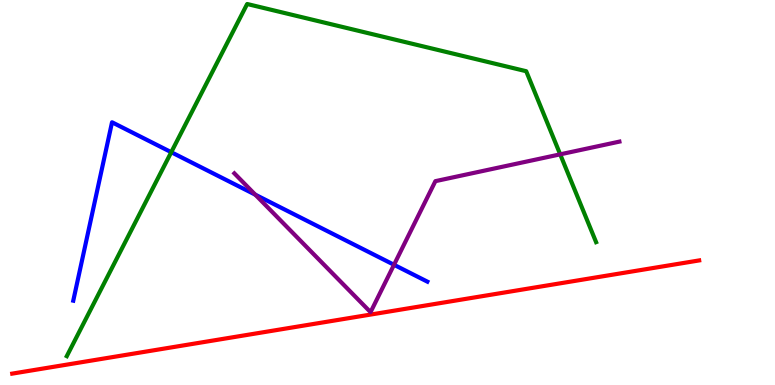[{'lines': ['blue', 'red'], 'intersections': []}, {'lines': ['green', 'red'], 'intersections': []}, {'lines': ['purple', 'red'], 'intersections': []}, {'lines': ['blue', 'green'], 'intersections': [{'x': 2.21, 'y': 6.05}]}, {'lines': ['blue', 'purple'], 'intersections': [{'x': 3.29, 'y': 4.94}, {'x': 5.08, 'y': 3.12}]}, {'lines': ['green', 'purple'], 'intersections': [{'x': 7.23, 'y': 5.99}]}]